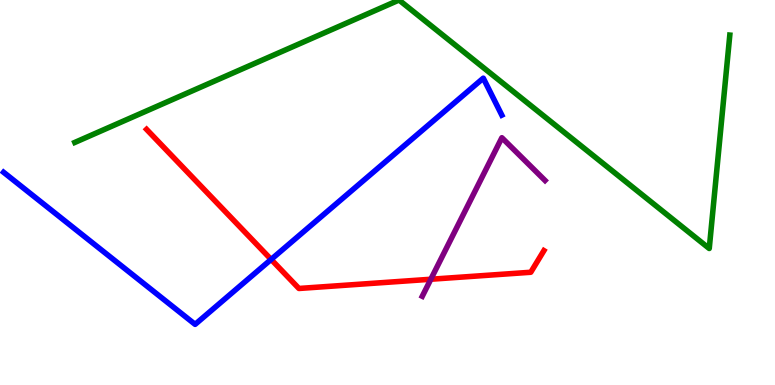[{'lines': ['blue', 'red'], 'intersections': [{'x': 3.5, 'y': 3.26}]}, {'lines': ['green', 'red'], 'intersections': []}, {'lines': ['purple', 'red'], 'intersections': [{'x': 5.56, 'y': 2.75}]}, {'lines': ['blue', 'green'], 'intersections': []}, {'lines': ['blue', 'purple'], 'intersections': []}, {'lines': ['green', 'purple'], 'intersections': []}]